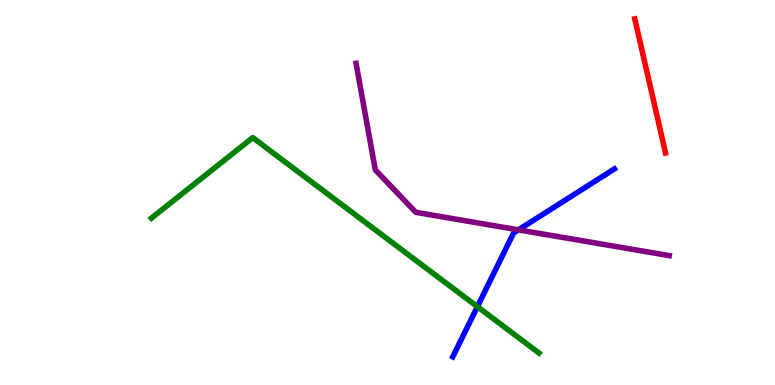[{'lines': ['blue', 'red'], 'intersections': []}, {'lines': ['green', 'red'], 'intersections': []}, {'lines': ['purple', 'red'], 'intersections': []}, {'lines': ['blue', 'green'], 'intersections': [{'x': 6.16, 'y': 2.03}]}, {'lines': ['blue', 'purple'], 'intersections': [{'x': 6.69, 'y': 4.03}]}, {'lines': ['green', 'purple'], 'intersections': []}]